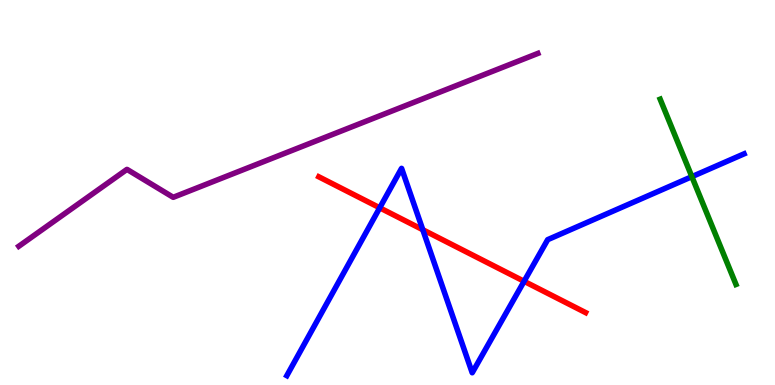[{'lines': ['blue', 'red'], 'intersections': [{'x': 4.9, 'y': 4.6}, {'x': 5.46, 'y': 4.03}, {'x': 6.76, 'y': 2.69}]}, {'lines': ['green', 'red'], 'intersections': []}, {'lines': ['purple', 'red'], 'intersections': []}, {'lines': ['blue', 'green'], 'intersections': [{'x': 8.93, 'y': 5.41}]}, {'lines': ['blue', 'purple'], 'intersections': []}, {'lines': ['green', 'purple'], 'intersections': []}]